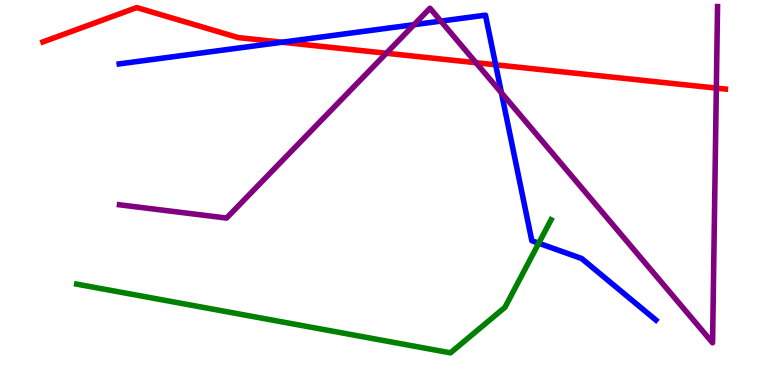[{'lines': ['blue', 'red'], 'intersections': [{'x': 3.64, 'y': 8.9}, {'x': 6.4, 'y': 8.32}]}, {'lines': ['green', 'red'], 'intersections': []}, {'lines': ['purple', 'red'], 'intersections': [{'x': 4.99, 'y': 8.62}, {'x': 6.14, 'y': 8.37}, {'x': 9.24, 'y': 7.71}]}, {'lines': ['blue', 'green'], 'intersections': [{'x': 6.95, 'y': 3.68}]}, {'lines': ['blue', 'purple'], 'intersections': [{'x': 5.34, 'y': 9.36}, {'x': 5.69, 'y': 9.45}, {'x': 6.47, 'y': 7.59}]}, {'lines': ['green', 'purple'], 'intersections': []}]